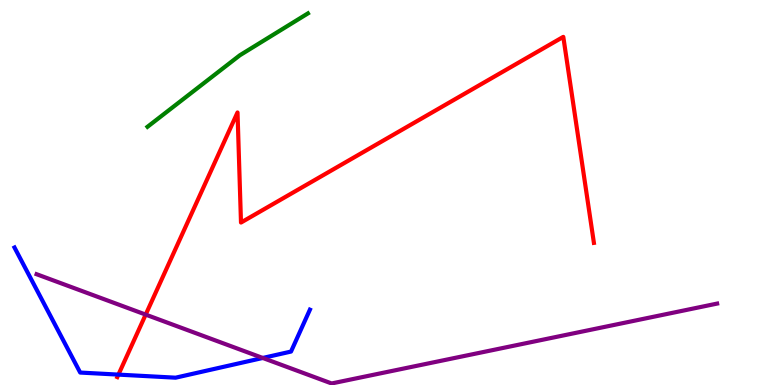[{'lines': ['blue', 'red'], 'intersections': [{'x': 1.53, 'y': 0.27}]}, {'lines': ['green', 'red'], 'intersections': []}, {'lines': ['purple', 'red'], 'intersections': [{'x': 1.88, 'y': 1.83}]}, {'lines': ['blue', 'green'], 'intersections': []}, {'lines': ['blue', 'purple'], 'intersections': [{'x': 3.39, 'y': 0.702}]}, {'lines': ['green', 'purple'], 'intersections': []}]